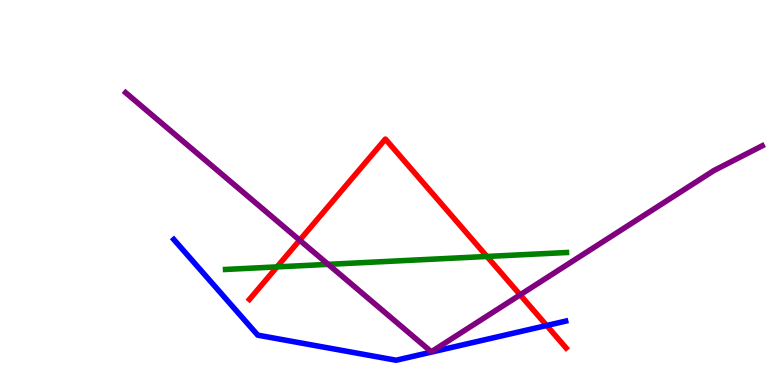[{'lines': ['blue', 'red'], 'intersections': [{'x': 7.05, 'y': 1.55}]}, {'lines': ['green', 'red'], 'intersections': [{'x': 3.57, 'y': 3.07}, {'x': 6.28, 'y': 3.34}]}, {'lines': ['purple', 'red'], 'intersections': [{'x': 3.87, 'y': 3.76}, {'x': 6.71, 'y': 2.34}]}, {'lines': ['blue', 'green'], 'intersections': []}, {'lines': ['blue', 'purple'], 'intersections': []}, {'lines': ['green', 'purple'], 'intersections': [{'x': 4.23, 'y': 3.13}]}]